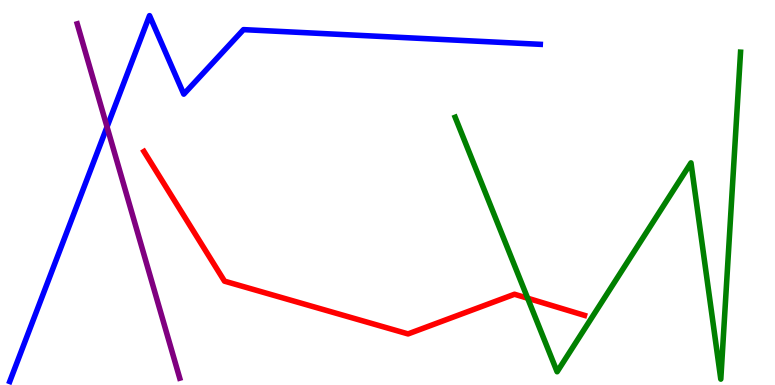[{'lines': ['blue', 'red'], 'intersections': []}, {'lines': ['green', 'red'], 'intersections': [{'x': 6.81, 'y': 2.25}]}, {'lines': ['purple', 'red'], 'intersections': []}, {'lines': ['blue', 'green'], 'intersections': []}, {'lines': ['blue', 'purple'], 'intersections': [{'x': 1.38, 'y': 6.7}]}, {'lines': ['green', 'purple'], 'intersections': []}]